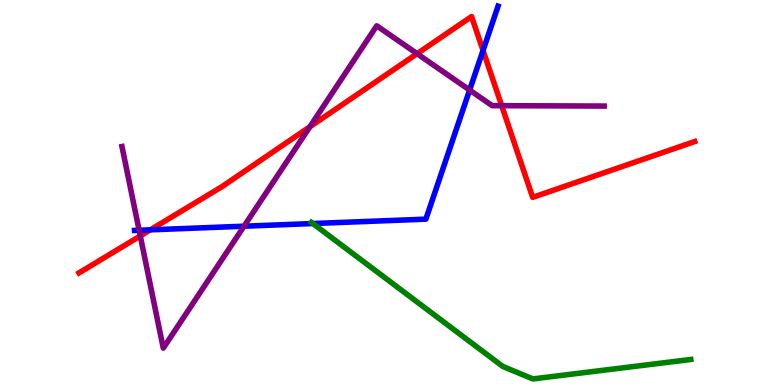[{'lines': ['blue', 'red'], 'intersections': [{'x': 1.94, 'y': 4.03}, {'x': 6.23, 'y': 8.69}]}, {'lines': ['green', 'red'], 'intersections': []}, {'lines': ['purple', 'red'], 'intersections': [{'x': 1.81, 'y': 3.87}, {'x': 4.0, 'y': 6.71}, {'x': 5.38, 'y': 8.61}, {'x': 6.47, 'y': 7.25}]}, {'lines': ['blue', 'green'], 'intersections': [{'x': 4.04, 'y': 4.19}]}, {'lines': ['blue', 'purple'], 'intersections': [{'x': 1.8, 'y': 4.02}, {'x': 3.15, 'y': 4.12}, {'x': 6.06, 'y': 7.66}]}, {'lines': ['green', 'purple'], 'intersections': []}]